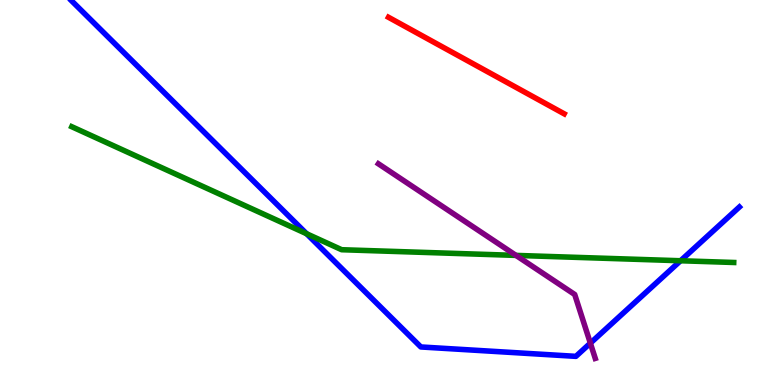[{'lines': ['blue', 'red'], 'intersections': []}, {'lines': ['green', 'red'], 'intersections': []}, {'lines': ['purple', 'red'], 'intersections': []}, {'lines': ['blue', 'green'], 'intersections': [{'x': 3.96, 'y': 3.93}, {'x': 8.78, 'y': 3.23}]}, {'lines': ['blue', 'purple'], 'intersections': [{'x': 7.62, 'y': 1.09}]}, {'lines': ['green', 'purple'], 'intersections': [{'x': 6.66, 'y': 3.37}]}]